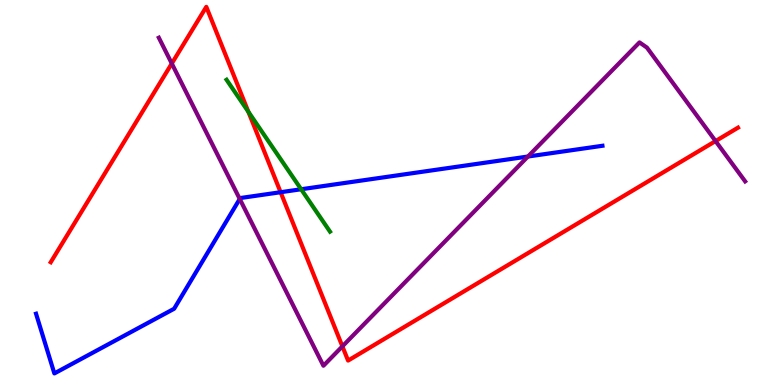[{'lines': ['blue', 'red'], 'intersections': [{'x': 3.62, 'y': 5.01}]}, {'lines': ['green', 'red'], 'intersections': [{'x': 3.2, 'y': 7.1}]}, {'lines': ['purple', 'red'], 'intersections': [{'x': 2.22, 'y': 8.35}, {'x': 4.42, 'y': 1.0}, {'x': 9.23, 'y': 6.34}]}, {'lines': ['blue', 'green'], 'intersections': [{'x': 3.89, 'y': 5.08}]}, {'lines': ['blue', 'purple'], 'intersections': [{'x': 3.09, 'y': 4.83}, {'x': 6.81, 'y': 5.93}]}, {'lines': ['green', 'purple'], 'intersections': []}]